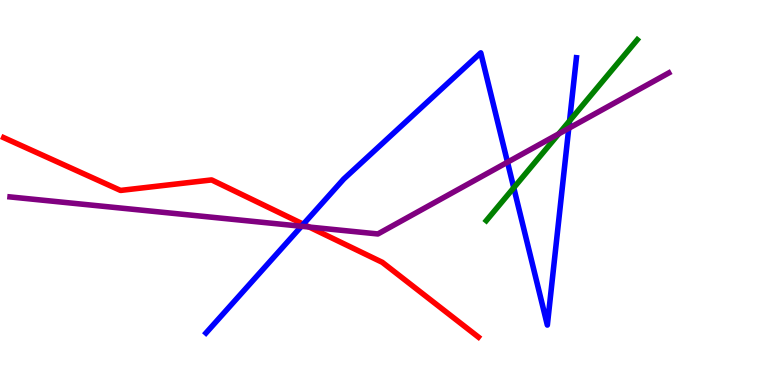[{'lines': ['blue', 'red'], 'intersections': [{'x': 3.91, 'y': 4.18}]}, {'lines': ['green', 'red'], 'intersections': []}, {'lines': ['purple', 'red'], 'intersections': [{'x': 3.99, 'y': 4.1}]}, {'lines': ['blue', 'green'], 'intersections': [{'x': 6.63, 'y': 5.12}, {'x': 7.35, 'y': 6.86}]}, {'lines': ['blue', 'purple'], 'intersections': [{'x': 3.89, 'y': 4.12}, {'x': 6.55, 'y': 5.79}, {'x': 7.34, 'y': 6.67}]}, {'lines': ['green', 'purple'], 'intersections': [{'x': 7.21, 'y': 6.52}]}]